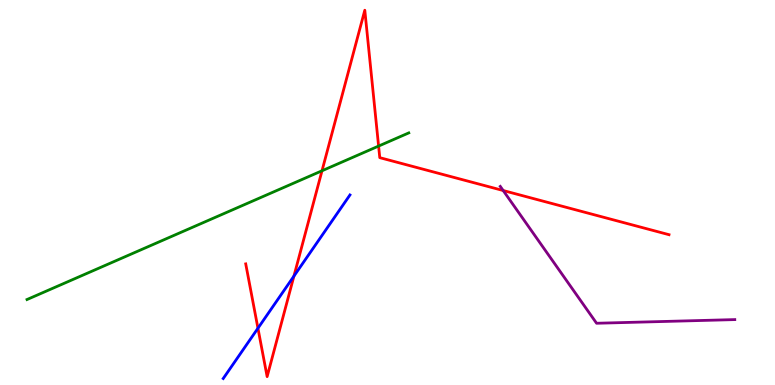[{'lines': ['blue', 'red'], 'intersections': [{'x': 3.33, 'y': 1.47}, {'x': 3.79, 'y': 2.83}]}, {'lines': ['green', 'red'], 'intersections': [{'x': 4.15, 'y': 5.56}, {'x': 4.89, 'y': 6.21}]}, {'lines': ['purple', 'red'], 'intersections': [{'x': 6.49, 'y': 5.05}]}, {'lines': ['blue', 'green'], 'intersections': []}, {'lines': ['blue', 'purple'], 'intersections': []}, {'lines': ['green', 'purple'], 'intersections': []}]